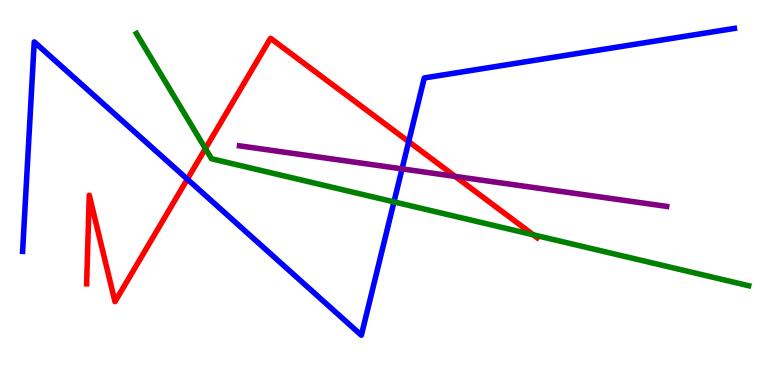[{'lines': ['blue', 'red'], 'intersections': [{'x': 2.42, 'y': 5.35}, {'x': 5.27, 'y': 6.32}]}, {'lines': ['green', 'red'], 'intersections': [{'x': 2.65, 'y': 6.14}, {'x': 6.88, 'y': 3.9}]}, {'lines': ['purple', 'red'], 'intersections': [{'x': 5.87, 'y': 5.42}]}, {'lines': ['blue', 'green'], 'intersections': [{'x': 5.08, 'y': 4.76}]}, {'lines': ['blue', 'purple'], 'intersections': [{'x': 5.19, 'y': 5.61}]}, {'lines': ['green', 'purple'], 'intersections': []}]